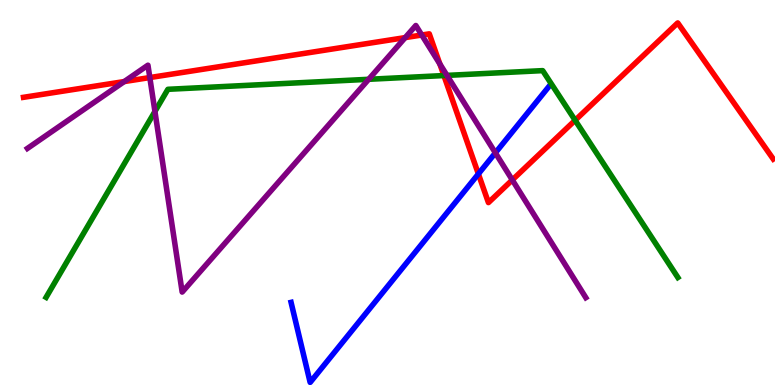[{'lines': ['blue', 'red'], 'intersections': [{'x': 6.17, 'y': 5.48}]}, {'lines': ['green', 'red'], 'intersections': [{'x': 5.73, 'y': 8.04}, {'x': 7.42, 'y': 6.88}]}, {'lines': ['purple', 'red'], 'intersections': [{'x': 1.6, 'y': 7.88}, {'x': 1.93, 'y': 7.99}, {'x': 5.23, 'y': 9.02}, {'x': 5.44, 'y': 9.09}, {'x': 5.68, 'y': 8.34}, {'x': 6.61, 'y': 5.33}]}, {'lines': ['blue', 'green'], 'intersections': []}, {'lines': ['blue', 'purple'], 'intersections': [{'x': 6.39, 'y': 6.03}]}, {'lines': ['green', 'purple'], 'intersections': [{'x': 2.0, 'y': 7.11}, {'x': 4.76, 'y': 7.94}, {'x': 5.77, 'y': 8.04}]}]